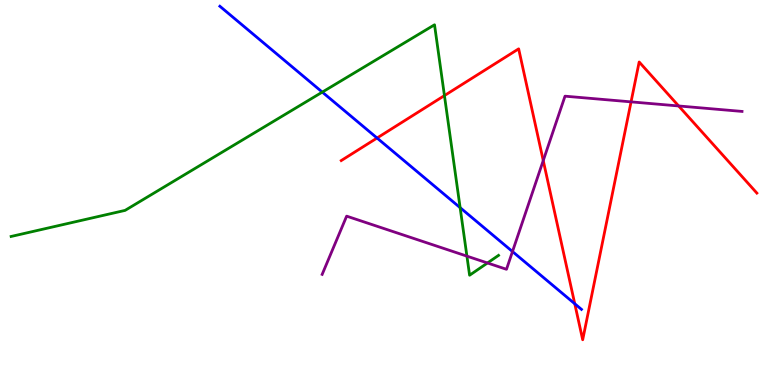[{'lines': ['blue', 'red'], 'intersections': [{'x': 4.87, 'y': 6.42}, {'x': 7.42, 'y': 2.11}]}, {'lines': ['green', 'red'], 'intersections': [{'x': 5.73, 'y': 7.52}]}, {'lines': ['purple', 'red'], 'intersections': [{'x': 7.01, 'y': 5.83}, {'x': 8.14, 'y': 7.35}, {'x': 8.76, 'y': 7.25}]}, {'lines': ['blue', 'green'], 'intersections': [{'x': 4.16, 'y': 7.61}, {'x': 5.94, 'y': 4.61}]}, {'lines': ['blue', 'purple'], 'intersections': [{'x': 6.61, 'y': 3.47}]}, {'lines': ['green', 'purple'], 'intersections': [{'x': 6.02, 'y': 3.35}, {'x': 6.29, 'y': 3.17}]}]